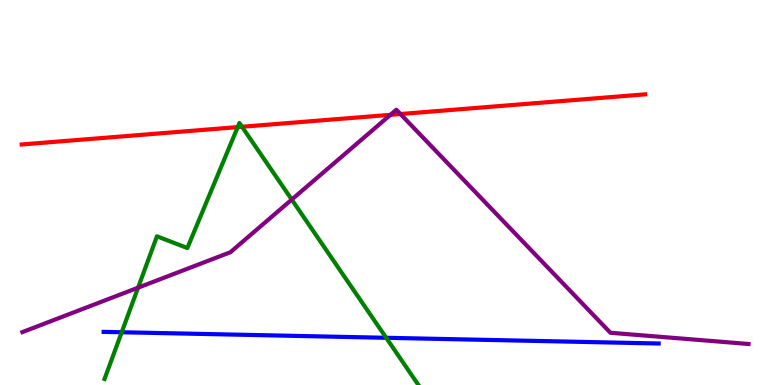[{'lines': ['blue', 'red'], 'intersections': []}, {'lines': ['green', 'red'], 'intersections': [{'x': 3.07, 'y': 6.7}, {'x': 3.12, 'y': 6.71}]}, {'lines': ['purple', 'red'], 'intersections': [{'x': 5.04, 'y': 7.02}, {'x': 5.17, 'y': 7.04}]}, {'lines': ['blue', 'green'], 'intersections': [{'x': 1.57, 'y': 1.37}, {'x': 4.98, 'y': 1.23}]}, {'lines': ['blue', 'purple'], 'intersections': []}, {'lines': ['green', 'purple'], 'intersections': [{'x': 1.78, 'y': 2.53}, {'x': 3.76, 'y': 4.82}]}]